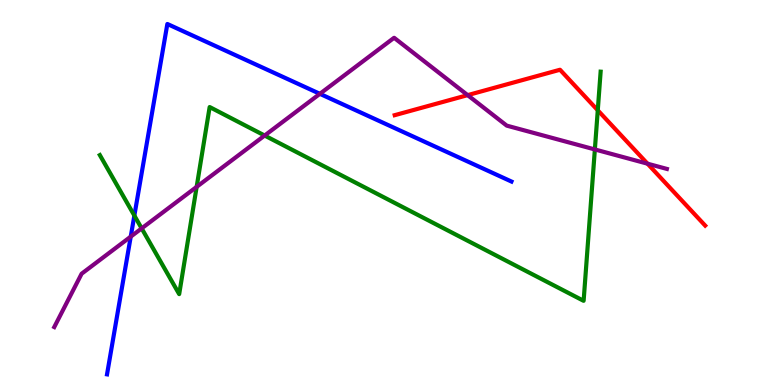[{'lines': ['blue', 'red'], 'intersections': []}, {'lines': ['green', 'red'], 'intersections': [{'x': 7.71, 'y': 7.14}]}, {'lines': ['purple', 'red'], 'intersections': [{'x': 6.03, 'y': 7.53}, {'x': 8.36, 'y': 5.75}]}, {'lines': ['blue', 'green'], 'intersections': [{'x': 1.73, 'y': 4.4}]}, {'lines': ['blue', 'purple'], 'intersections': [{'x': 1.69, 'y': 3.85}, {'x': 4.13, 'y': 7.56}]}, {'lines': ['green', 'purple'], 'intersections': [{'x': 1.83, 'y': 4.07}, {'x': 2.54, 'y': 5.15}, {'x': 3.41, 'y': 6.48}, {'x': 7.68, 'y': 6.12}]}]